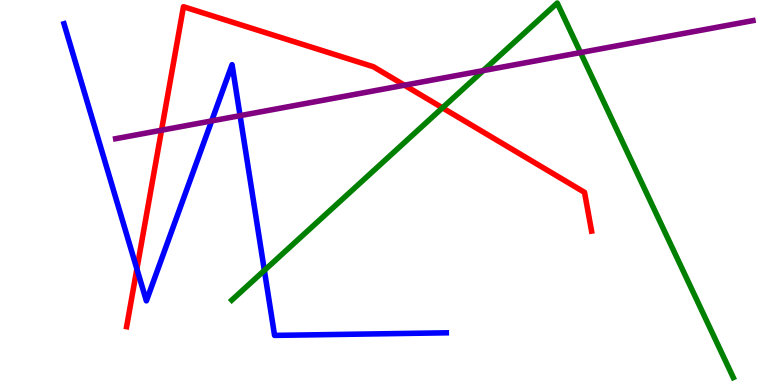[{'lines': ['blue', 'red'], 'intersections': [{'x': 1.77, 'y': 3.02}]}, {'lines': ['green', 'red'], 'intersections': [{'x': 5.71, 'y': 7.2}]}, {'lines': ['purple', 'red'], 'intersections': [{'x': 2.08, 'y': 6.62}, {'x': 5.22, 'y': 7.79}]}, {'lines': ['blue', 'green'], 'intersections': [{'x': 3.41, 'y': 2.98}]}, {'lines': ['blue', 'purple'], 'intersections': [{'x': 2.73, 'y': 6.86}, {'x': 3.1, 'y': 7.0}]}, {'lines': ['green', 'purple'], 'intersections': [{'x': 6.24, 'y': 8.17}, {'x': 7.49, 'y': 8.63}]}]